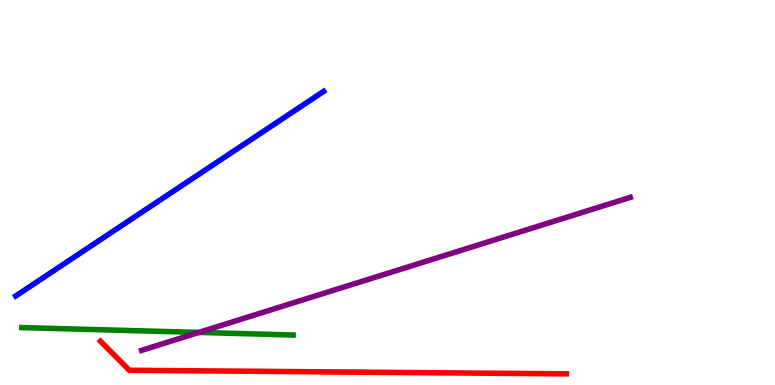[{'lines': ['blue', 'red'], 'intersections': []}, {'lines': ['green', 'red'], 'intersections': []}, {'lines': ['purple', 'red'], 'intersections': []}, {'lines': ['blue', 'green'], 'intersections': []}, {'lines': ['blue', 'purple'], 'intersections': []}, {'lines': ['green', 'purple'], 'intersections': [{'x': 2.57, 'y': 1.37}]}]